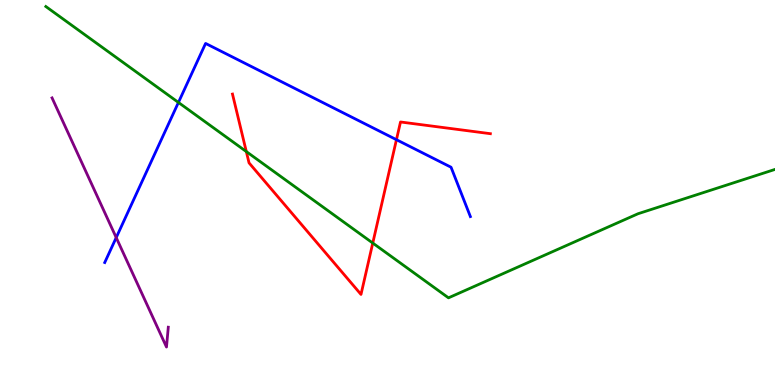[{'lines': ['blue', 'red'], 'intersections': [{'x': 5.12, 'y': 6.37}]}, {'lines': ['green', 'red'], 'intersections': [{'x': 3.18, 'y': 6.06}, {'x': 4.81, 'y': 3.69}]}, {'lines': ['purple', 'red'], 'intersections': []}, {'lines': ['blue', 'green'], 'intersections': [{'x': 2.3, 'y': 7.34}]}, {'lines': ['blue', 'purple'], 'intersections': [{'x': 1.5, 'y': 3.83}]}, {'lines': ['green', 'purple'], 'intersections': []}]